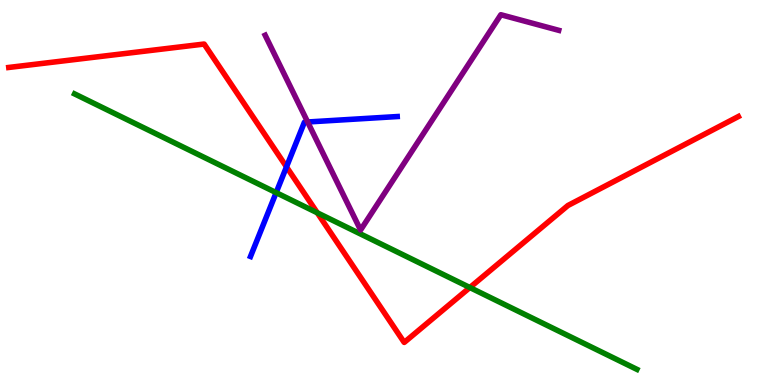[{'lines': ['blue', 'red'], 'intersections': [{'x': 3.7, 'y': 5.67}]}, {'lines': ['green', 'red'], 'intersections': [{'x': 4.09, 'y': 4.47}, {'x': 6.06, 'y': 2.53}]}, {'lines': ['purple', 'red'], 'intersections': []}, {'lines': ['blue', 'green'], 'intersections': [{'x': 3.56, 'y': 5.0}]}, {'lines': ['blue', 'purple'], 'intersections': [{'x': 3.97, 'y': 6.83}]}, {'lines': ['green', 'purple'], 'intersections': []}]